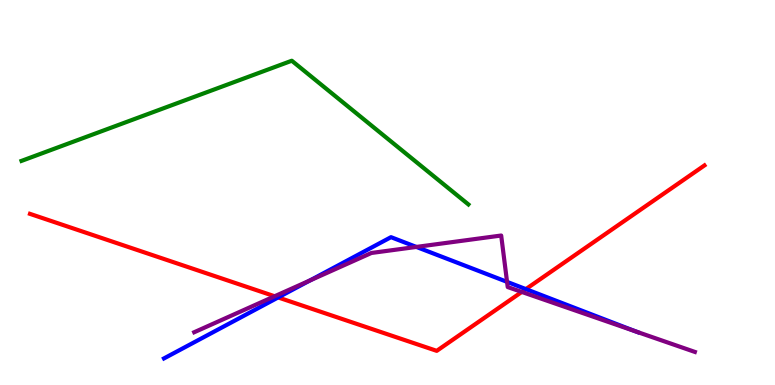[{'lines': ['blue', 'red'], 'intersections': [{'x': 3.59, 'y': 2.27}, {'x': 6.79, 'y': 2.49}]}, {'lines': ['green', 'red'], 'intersections': []}, {'lines': ['purple', 'red'], 'intersections': [{'x': 3.54, 'y': 2.3}, {'x': 6.73, 'y': 2.42}]}, {'lines': ['blue', 'green'], 'intersections': []}, {'lines': ['blue', 'purple'], 'intersections': [{'x': 4.0, 'y': 2.71}, {'x': 5.37, 'y': 3.59}, {'x': 6.54, 'y': 2.68}, {'x': 8.21, 'y': 1.39}]}, {'lines': ['green', 'purple'], 'intersections': []}]